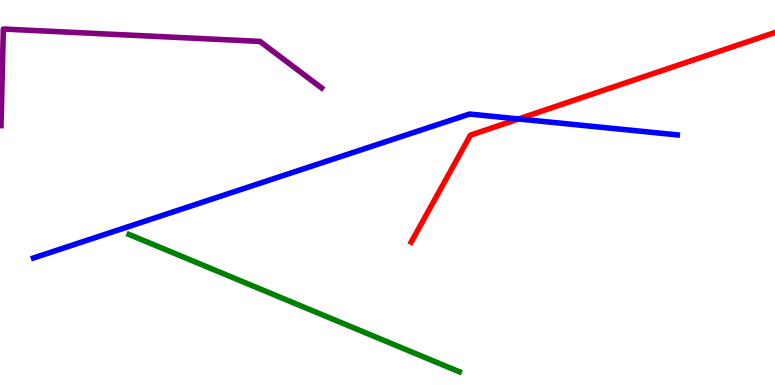[{'lines': ['blue', 'red'], 'intersections': [{'x': 6.69, 'y': 6.91}]}, {'lines': ['green', 'red'], 'intersections': []}, {'lines': ['purple', 'red'], 'intersections': []}, {'lines': ['blue', 'green'], 'intersections': []}, {'lines': ['blue', 'purple'], 'intersections': []}, {'lines': ['green', 'purple'], 'intersections': []}]